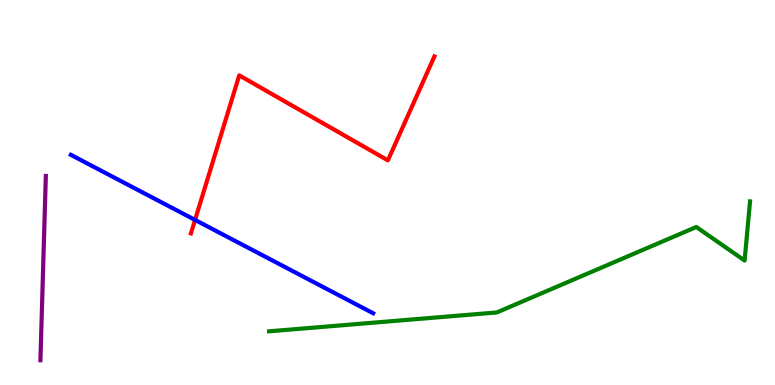[{'lines': ['blue', 'red'], 'intersections': [{'x': 2.52, 'y': 4.29}]}, {'lines': ['green', 'red'], 'intersections': []}, {'lines': ['purple', 'red'], 'intersections': []}, {'lines': ['blue', 'green'], 'intersections': []}, {'lines': ['blue', 'purple'], 'intersections': []}, {'lines': ['green', 'purple'], 'intersections': []}]